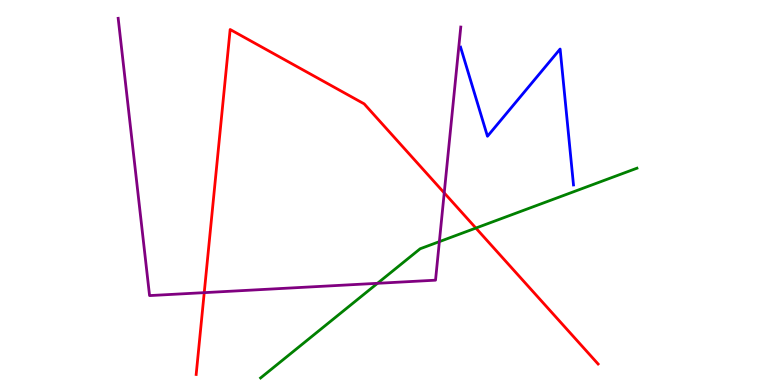[{'lines': ['blue', 'red'], 'intersections': []}, {'lines': ['green', 'red'], 'intersections': [{'x': 6.14, 'y': 4.08}]}, {'lines': ['purple', 'red'], 'intersections': [{'x': 2.64, 'y': 2.4}, {'x': 5.73, 'y': 4.99}]}, {'lines': ['blue', 'green'], 'intersections': []}, {'lines': ['blue', 'purple'], 'intersections': []}, {'lines': ['green', 'purple'], 'intersections': [{'x': 4.87, 'y': 2.64}, {'x': 5.67, 'y': 3.72}]}]